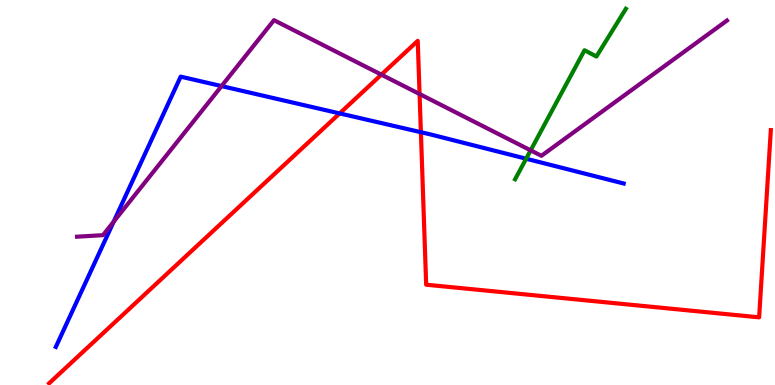[{'lines': ['blue', 'red'], 'intersections': [{'x': 4.38, 'y': 7.05}, {'x': 5.43, 'y': 6.57}]}, {'lines': ['green', 'red'], 'intersections': []}, {'lines': ['purple', 'red'], 'intersections': [{'x': 4.92, 'y': 8.06}, {'x': 5.41, 'y': 7.56}]}, {'lines': ['blue', 'green'], 'intersections': [{'x': 6.79, 'y': 5.88}]}, {'lines': ['blue', 'purple'], 'intersections': [{'x': 1.47, 'y': 4.24}, {'x': 2.86, 'y': 7.76}]}, {'lines': ['green', 'purple'], 'intersections': [{'x': 6.85, 'y': 6.09}]}]